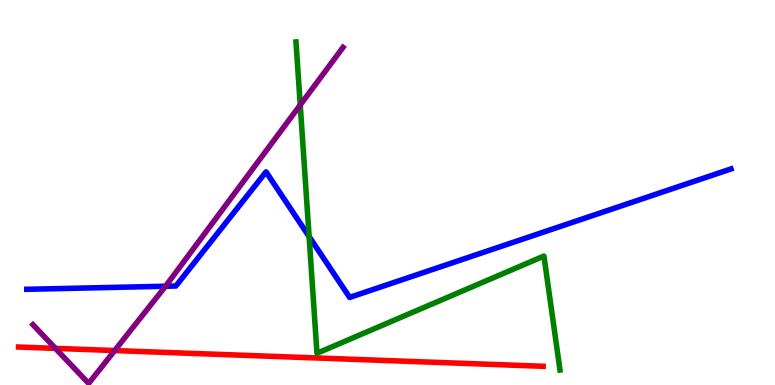[{'lines': ['blue', 'red'], 'intersections': []}, {'lines': ['green', 'red'], 'intersections': []}, {'lines': ['purple', 'red'], 'intersections': [{'x': 0.715, 'y': 0.951}, {'x': 1.48, 'y': 0.895}]}, {'lines': ['blue', 'green'], 'intersections': [{'x': 3.99, 'y': 3.86}]}, {'lines': ['blue', 'purple'], 'intersections': [{'x': 2.14, 'y': 2.57}]}, {'lines': ['green', 'purple'], 'intersections': [{'x': 3.87, 'y': 7.27}]}]